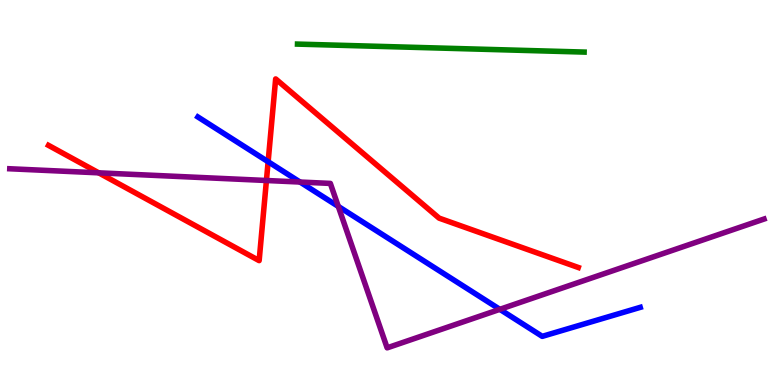[{'lines': ['blue', 'red'], 'intersections': [{'x': 3.46, 'y': 5.8}]}, {'lines': ['green', 'red'], 'intersections': []}, {'lines': ['purple', 'red'], 'intersections': [{'x': 1.27, 'y': 5.51}, {'x': 3.44, 'y': 5.31}]}, {'lines': ['blue', 'green'], 'intersections': []}, {'lines': ['blue', 'purple'], 'intersections': [{'x': 3.87, 'y': 5.27}, {'x': 4.37, 'y': 4.64}, {'x': 6.45, 'y': 1.97}]}, {'lines': ['green', 'purple'], 'intersections': []}]